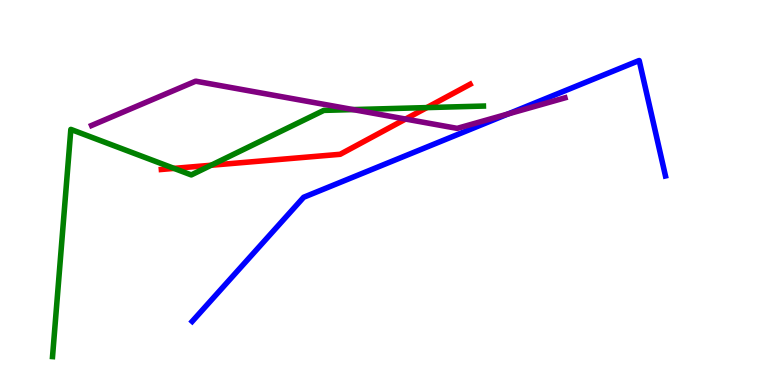[{'lines': ['blue', 'red'], 'intersections': []}, {'lines': ['green', 'red'], 'intersections': [{'x': 2.25, 'y': 5.63}, {'x': 2.72, 'y': 5.71}, {'x': 5.51, 'y': 7.21}]}, {'lines': ['purple', 'red'], 'intersections': [{'x': 5.23, 'y': 6.91}]}, {'lines': ['blue', 'green'], 'intersections': []}, {'lines': ['blue', 'purple'], 'intersections': [{'x': 6.56, 'y': 7.04}]}, {'lines': ['green', 'purple'], 'intersections': [{'x': 4.56, 'y': 7.15}]}]